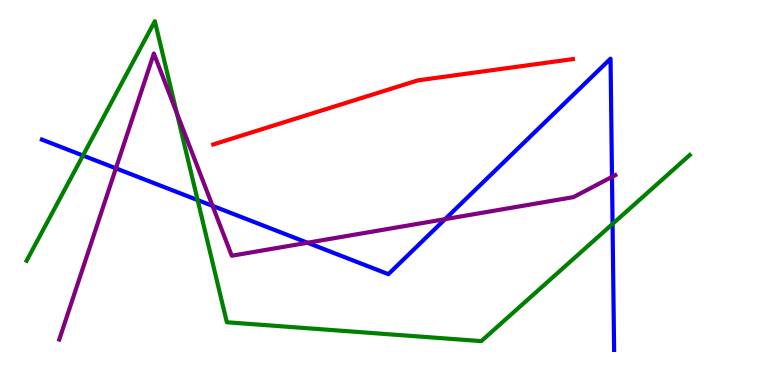[{'lines': ['blue', 'red'], 'intersections': []}, {'lines': ['green', 'red'], 'intersections': []}, {'lines': ['purple', 'red'], 'intersections': []}, {'lines': ['blue', 'green'], 'intersections': [{'x': 1.07, 'y': 5.96}, {'x': 2.55, 'y': 4.8}, {'x': 7.9, 'y': 4.18}]}, {'lines': ['blue', 'purple'], 'intersections': [{'x': 1.5, 'y': 5.63}, {'x': 2.74, 'y': 4.65}, {'x': 3.97, 'y': 3.69}, {'x': 5.74, 'y': 4.31}, {'x': 7.9, 'y': 5.41}]}, {'lines': ['green', 'purple'], 'intersections': [{'x': 2.28, 'y': 7.06}]}]